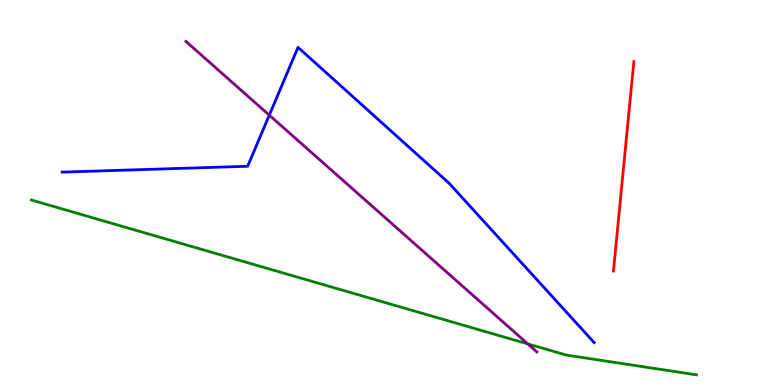[{'lines': ['blue', 'red'], 'intersections': []}, {'lines': ['green', 'red'], 'intersections': []}, {'lines': ['purple', 'red'], 'intersections': []}, {'lines': ['blue', 'green'], 'intersections': []}, {'lines': ['blue', 'purple'], 'intersections': [{'x': 3.47, 'y': 7.01}]}, {'lines': ['green', 'purple'], 'intersections': [{'x': 6.81, 'y': 1.07}]}]